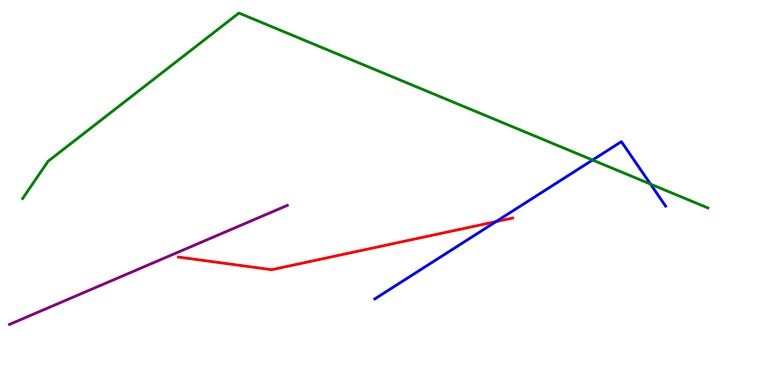[{'lines': ['blue', 'red'], 'intersections': [{'x': 6.4, 'y': 4.24}]}, {'lines': ['green', 'red'], 'intersections': []}, {'lines': ['purple', 'red'], 'intersections': []}, {'lines': ['blue', 'green'], 'intersections': [{'x': 7.65, 'y': 5.84}, {'x': 8.39, 'y': 5.22}]}, {'lines': ['blue', 'purple'], 'intersections': []}, {'lines': ['green', 'purple'], 'intersections': []}]